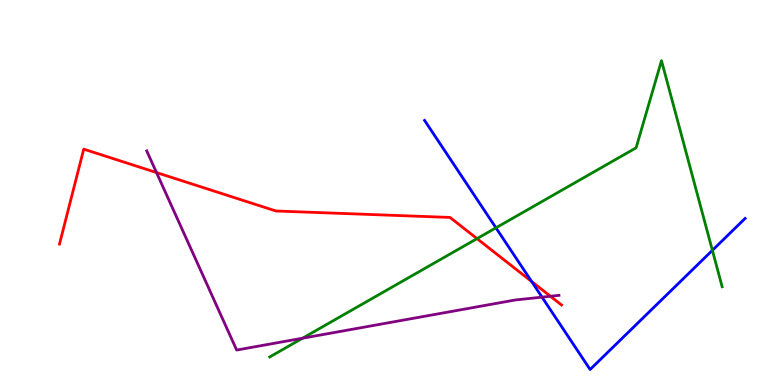[{'lines': ['blue', 'red'], 'intersections': [{'x': 6.86, 'y': 2.69}]}, {'lines': ['green', 'red'], 'intersections': [{'x': 6.16, 'y': 3.8}]}, {'lines': ['purple', 'red'], 'intersections': [{'x': 2.02, 'y': 5.52}, {'x': 7.1, 'y': 2.31}]}, {'lines': ['blue', 'green'], 'intersections': [{'x': 6.4, 'y': 4.08}, {'x': 9.19, 'y': 3.5}]}, {'lines': ['blue', 'purple'], 'intersections': [{'x': 6.99, 'y': 2.28}]}, {'lines': ['green', 'purple'], 'intersections': [{'x': 3.9, 'y': 1.22}]}]